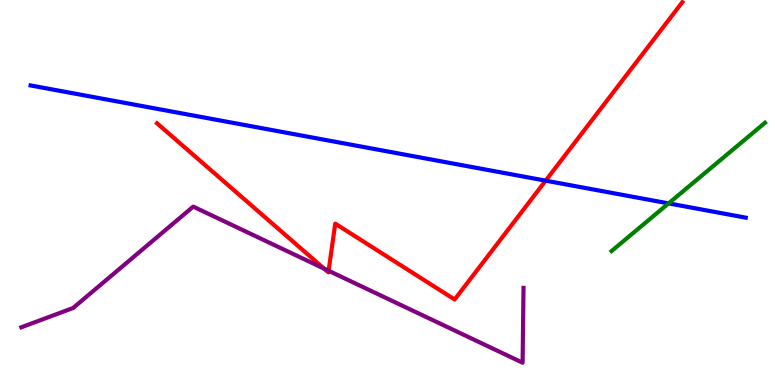[{'lines': ['blue', 'red'], 'intersections': [{'x': 7.04, 'y': 5.31}]}, {'lines': ['green', 'red'], 'intersections': []}, {'lines': ['purple', 'red'], 'intersections': [{'x': 4.18, 'y': 3.02}, {'x': 4.24, 'y': 2.97}]}, {'lines': ['blue', 'green'], 'intersections': [{'x': 8.63, 'y': 4.72}]}, {'lines': ['blue', 'purple'], 'intersections': []}, {'lines': ['green', 'purple'], 'intersections': []}]